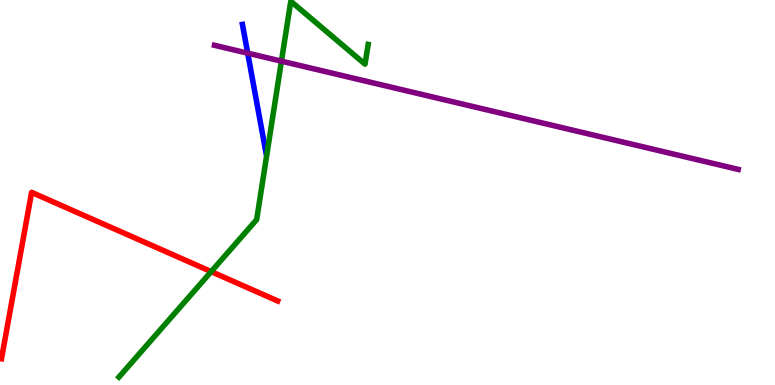[{'lines': ['blue', 'red'], 'intersections': []}, {'lines': ['green', 'red'], 'intersections': [{'x': 2.72, 'y': 2.95}]}, {'lines': ['purple', 'red'], 'intersections': []}, {'lines': ['blue', 'green'], 'intersections': []}, {'lines': ['blue', 'purple'], 'intersections': [{'x': 3.2, 'y': 8.62}]}, {'lines': ['green', 'purple'], 'intersections': [{'x': 3.63, 'y': 8.41}]}]